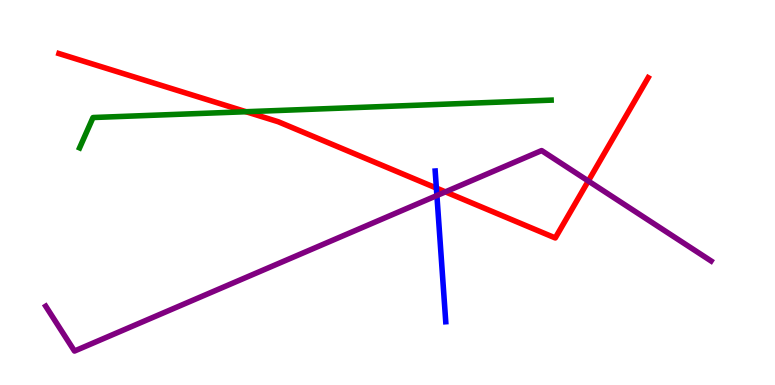[{'lines': ['blue', 'red'], 'intersections': [{'x': 5.63, 'y': 5.12}]}, {'lines': ['green', 'red'], 'intersections': [{'x': 3.17, 'y': 7.1}]}, {'lines': ['purple', 'red'], 'intersections': [{'x': 5.75, 'y': 5.02}, {'x': 7.59, 'y': 5.3}]}, {'lines': ['blue', 'green'], 'intersections': []}, {'lines': ['blue', 'purple'], 'intersections': [{'x': 5.64, 'y': 4.92}]}, {'lines': ['green', 'purple'], 'intersections': []}]